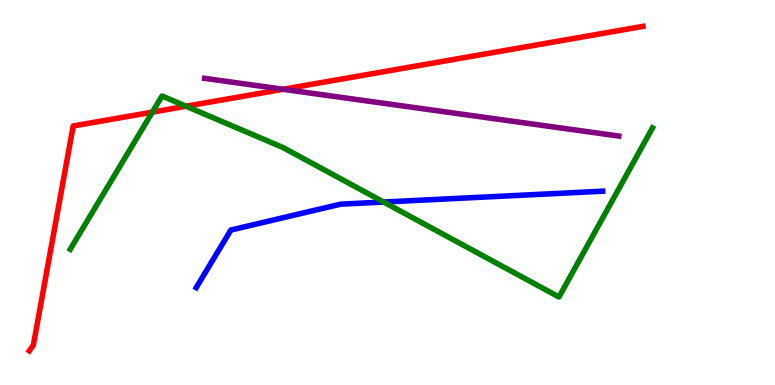[{'lines': ['blue', 'red'], 'intersections': []}, {'lines': ['green', 'red'], 'intersections': [{'x': 1.97, 'y': 7.09}, {'x': 2.4, 'y': 7.24}]}, {'lines': ['purple', 'red'], 'intersections': [{'x': 3.65, 'y': 7.68}]}, {'lines': ['blue', 'green'], 'intersections': [{'x': 4.95, 'y': 4.75}]}, {'lines': ['blue', 'purple'], 'intersections': []}, {'lines': ['green', 'purple'], 'intersections': []}]